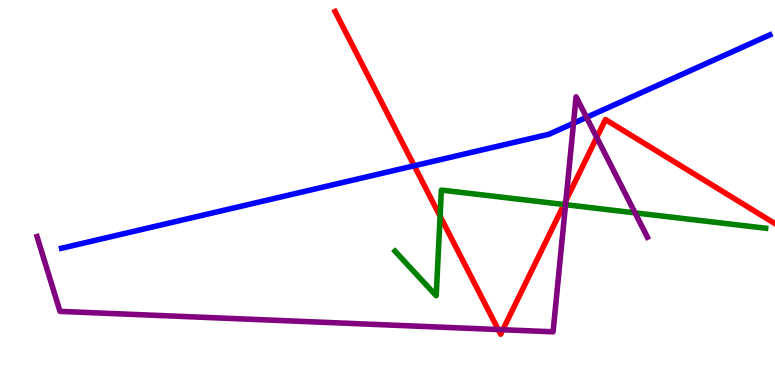[{'lines': ['blue', 'red'], 'intersections': [{'x': 5.34, 'y': 5.69}]}, {'lines': ['green', 'red'], 'intersections': [{'x': 5.68, 'y': 4.38}, {'x': 7.28, 'y': 4.69}]}, {'lines': ['purple', 'red'], 'intersections': [{'x': 6.43, 'y': 1.44}, {'x': 6.49, 'y': 1.44}, {'x': 7.3, 'y': 4.79}, {'x': 7.7, 'y': 6.43}]}, {'lines': ['blue', 'green'], 'intersections': []}, {'lines': ['blue', 'purple'], 'intersections': [{'x': 7.4, 'y': 6.8}, {'x': 7.57, 'y': 6.95}]}, {'lines': ['green', 'purple'], 'intersections': [{'x': 7.3, 'y': 4.68}, {'x': 8.19, 'y': 4.47}]}]